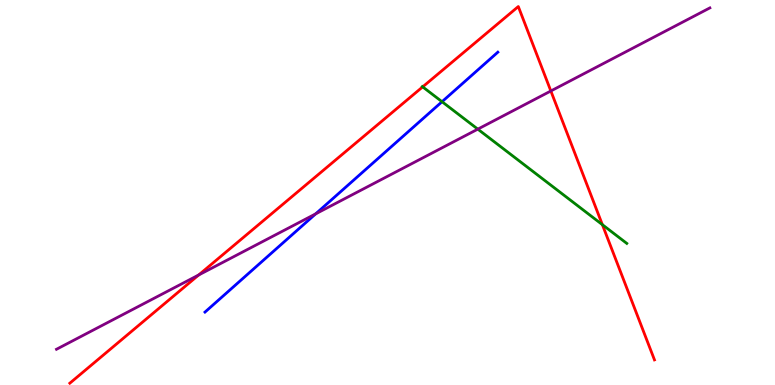[{'lines': ['blue', 'red'], 'intersections': []}, {'lines': ['green', 'red'], 'intersections': [{'x': 5.45, 'y': 7.74}, {'x': 7.77, 'y': 4.16}]}, {'lines': ['purple', 'red'], 'intersections': [{'x': 2.56, 'y': 2.86}, {'x': 7.11, 'y': 7.64}]}, {'lines': ['blue', 'green'], 'intersections': [{'x': 5.7, 'y': 7.36}]}, {'lines': ['blue', 'purple'], 'intersections': [{'x': 4.07, 'y': 4.45}]}, {'lines': ['green', 'purple'], 'intersections': [{'x': 6.17, 'y': 6.65}]}]